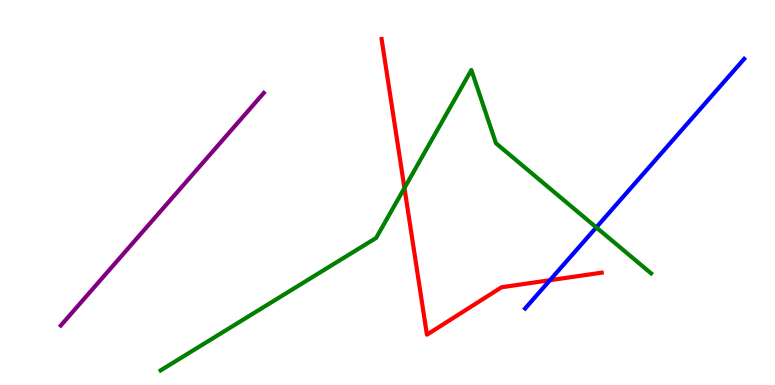[{'lines': ['blue', 'red'], 'intersections': [{'x': 7.1, 'y': 2.72}]}, {'lines': ['green', 'red'], 'intersections': [{'x': 5.22, 'y': 5.12}]}, {'lines': ['purple', 'red'], 'intersections': []}, {'lines': ['blue', 'green'], 'intersections': [{'x': 7.69, 'y': 4.09}]}, {'lines': ['blue', 'purple'], 'intersections': []}, {'lines': ['green', 'purple'], 'intersections': []}]